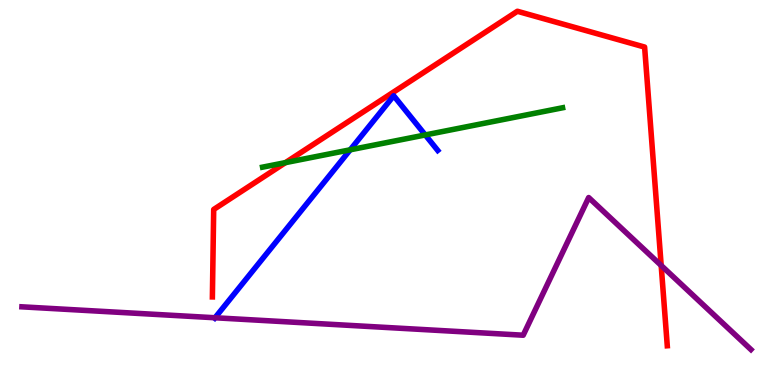[{'lines': ['blue', 'red'], 'intersections': []}, {'lines': ['green', 'red'], 'intersections': [{'x': 3.68, 'y': 5.78}]}, {'lines': ['purple', 'red'], 'intersections': [{'x': 8.53, 'y': 3.1}]}, {'lines': ['blue', 'green'], 'intersections': [{'x': 4.52, 'y': 6.11}, {'x': 5.49, 'y': 6.49}]}, {'lines': ['blue', 'purple'], 'intersections': [{'x': 2.77, 'y': 1.75}]}, {'lines': ['green', 'purple'], 'intersections': []}]